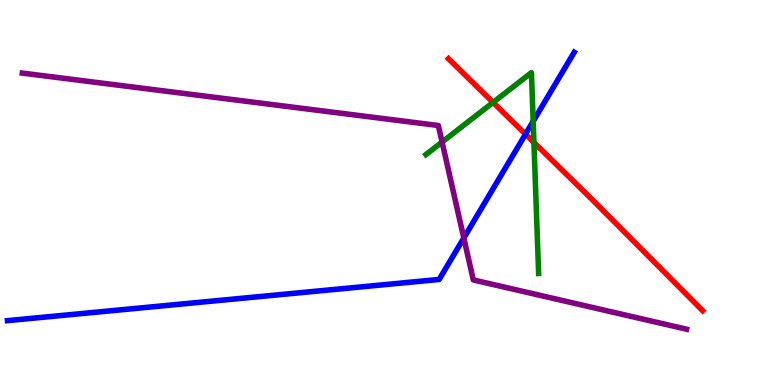[{'lines': ['blue', 'red'], 'intersections': [{'x': 6.78, 'y': 6.51}]}, {'lines': ['green', 'red'], 'intersections': [{'x': 6.36, 'y': 7.34}, {'x': 6.89, 'y': 6.3}]}, {'lines': ['purple', 'red'], 'intersections': []}, {'lines': ['blue', 'green'], 'intersections': [{'x': 6.88, 'y': 6.85}]}, {'lines': ['blue', 'purple'], 'intersections': [{'x': 5.98, 'y': 3.82}]}, {'lines': ['green', 'purple'], 'intersections': [{'x': 5.7, 'y': 6.31}]}]